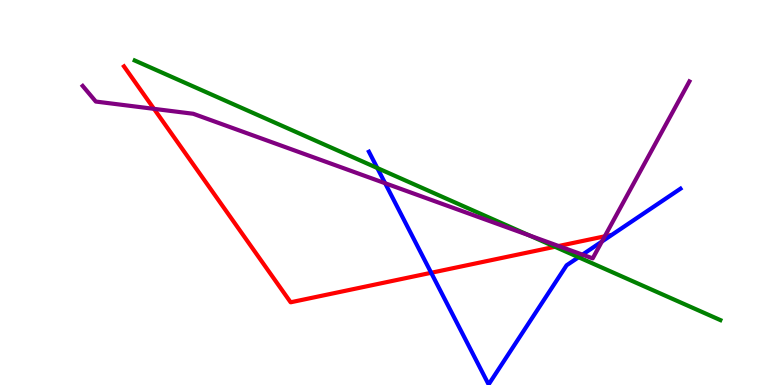[{'lines': ['blue', 'red'], 'intersections': [{'x': 5.56, 'y': 2.91}]}, {'lines': ['green', 'red'], 'intersections': [{'x': 7.16, 'y': 3.59}]}, {'lines': ['purple', 'red'], 'intersections': [{'x': 1.99, 'y': 7.17}, {'x': 7.21, 'y': 3.61}, {'x': 7.8, 'y': 3.86}]}, {'lines': ['blue', 'green'], 'intersections': [{'x': 4.87, 'y': 5.64}, {'x': 7.47, 'y': 3.32}]}, {'lines': ['blue', 'purple'], 'intersections': [{'x': 4.97, 'y': 5.24}, {'x': 7.52, 'y': 3.39}, {'x': 7.77, 'y': 3.73}]}, {'lines': ['green', 'purple'], 'intersections': [{'x': 6.83, 'y': 3.88}]}]